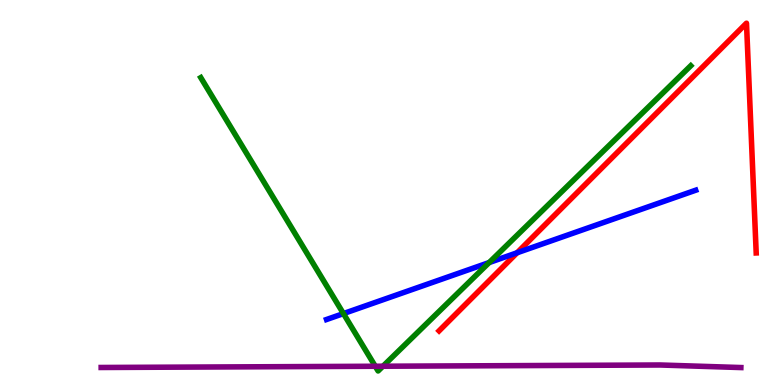[{'lines': ['blue', 'red'], 'intersections': [{'x': 6.67, 'y': 3.43}]}, {'lines': ['green', 'red'], 'intersections': []}, {'lines': ['purple', 'red'], 'intersections': []}, {'lines': ['blue', 'green'], 'intersections': [{'x': 4.43, 'y': 1.85}, {'x': 6.31, 'y': 3.18}]}, {'lines': ['blue', 'purple'], 'intersections': []}, {'lines': ['green', 'purple'], 'intersections': [{'x': 4.84, 'y': 0.487}, {'x': 4.94, 'y': 0.488}]}]